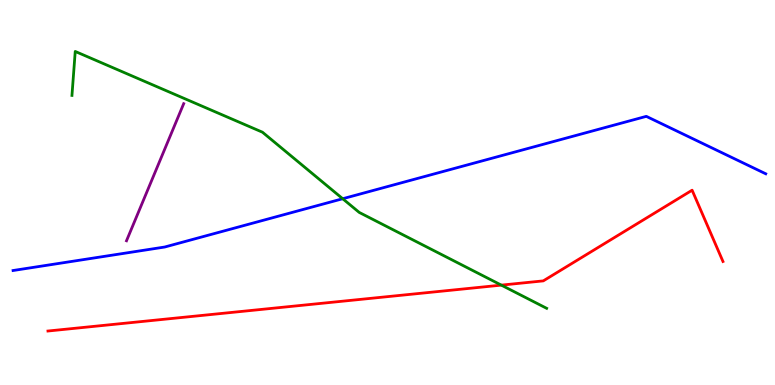[{'lines': ['blue', 'red'], 'intersections': []}, {'lines': ['green', 'red'], 'intersections': [{'x': 6.47, 'y': 2.59}]}, {'lines': ['purple', 'red'], 'intersections': []}, {'lines': ['blue', 'green'], 'intersections': [{'x': 4.42, 'y': 4.84}]}, {'lines': ['blue', 'purple'], 'intersections': []}, {'lines': ['green', 'purple'], 'intersections': []}]